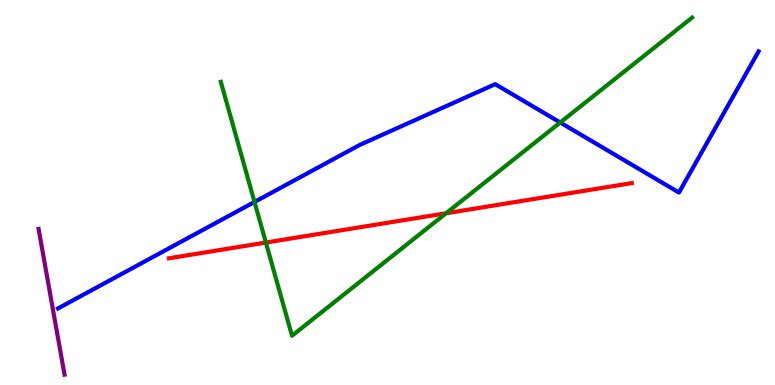[{'lines': ['blue', 'red'], 'intersections': []}, {'lines': ['green', 'red'], 'intersections': [{'x': 3.43, 'y': 3.7}, {'x': 5.76, 'y': 4.46}]}, {'lines': ['purple', 'red'], 'intersections': []}, {'lines': ['blue', 'green'], 'intersections': [{'x': 3.28, 'y': 4.75}, {'x': 7.23, 'y': 6.82}]}, {'lines': ['blue', 'purple'], 'intersections': []}, {'lines': ['green', 'purple'], 'intersections': []}]